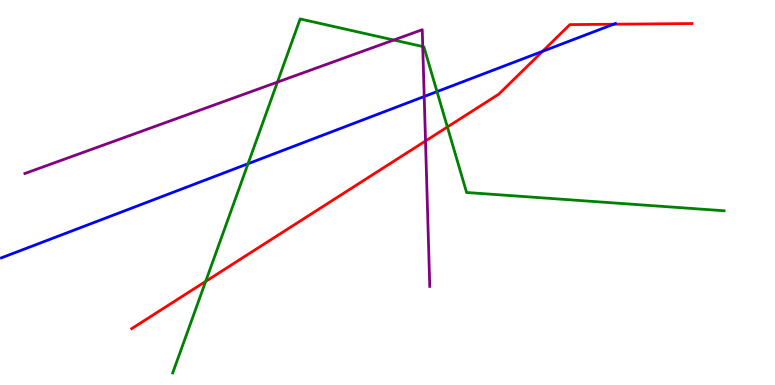[{'lines': ['blue', 'red'], 'intersections': [{'x': 7.0, 'y': 8.67}, {'x': 7.92, 'y': 9.37}]}, {'lines': ['green', 'red'], 'intersections': [{'x': 2.65, 'y': 2.69}, {'x': 5.77, 'y': 6.7}]}, {'lines': ['purple', 'red'], 'intersections': [{'x': 5.49, 'y': 6.34}]}, {'lines': ['blue', 'green'], 'intersections': [{'x': 3.2, 'y': 5.75}, {'x': 5.64, 'y': 7.62}]}, {'lines': ['blue', 'purple'], 'intersections': [{'x': 5.47, 'y': 7.49}]}, {'lines': ['green', 'purple'], 'intersections': [{'x': 3.58, 'y': 7.87}, {'x': 5.08, 'y': 8.96}, {'x': 5.45, 'y': 8.79}]}]